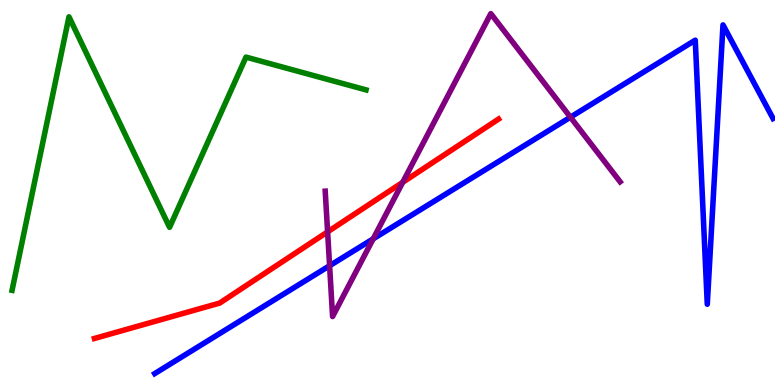[{'lines': ['blue', 'red'], 'intersections': []}, {'lines': ['green', 'red'], 'intersections': []}, {'lines': ['purple', 'red'], 'intersections': [{'x': 4.23, 'y': 3.98}, {'x': 5.2, 'y': 5.26}]}, {'lines': ['blue', 'green'], 'intersections': []}, {'lines': ['blue', 'purple'], 'intersections': [{'x': 4.25, 'y': 3.1}, {'x': 4.82, 'y': 3.8}, {'x': 7.36, 'y': 6.96}]}, {'lines': ['green', 'purple'], 'intersections': []}]